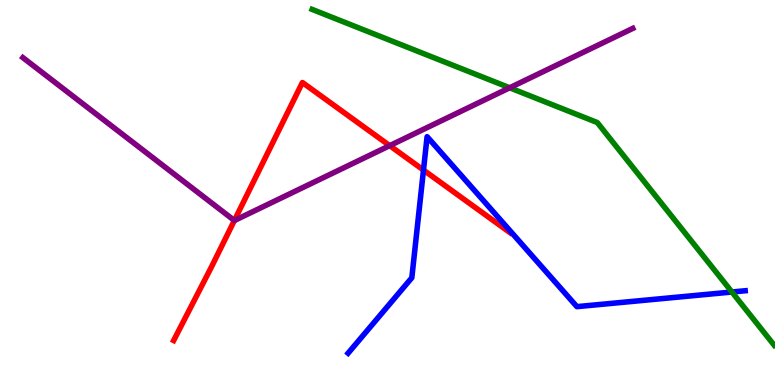[{'lines': ['blue', 'red'], 'intersections': [{'x': 5.46, 'y': 5.58}]}, {'lines': ['green', 'red'], 'intersections': []}, {'lines': ['purple', 'red'], 'intersections': [{'x': 3.02, 'y': 4.27}, {'x': 5.03, 'y': 6.22}]}, {'lines': ['blue', 'green'], 'intersections': [{'x': 9.44, 'y': 2.42}]}, {'lines': ['blue', 'purple'], 'intersections': []}, {'lines': ['green', 'purple'], 'intersections': [{'x': 6.58, 'y': 7.72}]}]